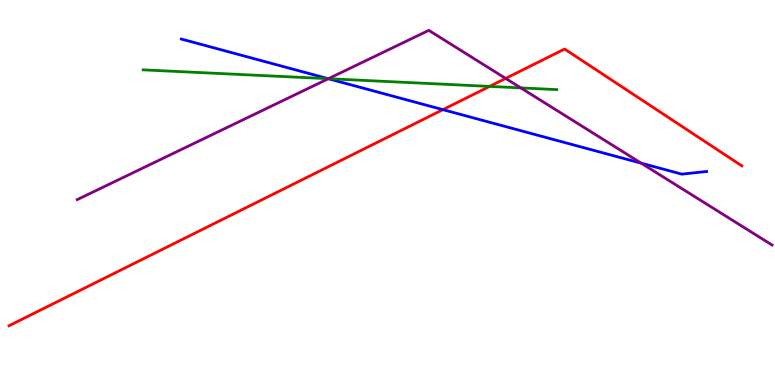[{'lines': ['blue', 'red'], 'intersections': [{'x': 5.71, 'y': 7.15}]}, {'lines': ['green', 'red'], 'intersections': [{'x': 6.32, 'y': 7.76}]}, {'lines': ['purple', 'red'], 'intersections': [{'x': 6.52, 'y': 7.96}]}, {'lines': ['blue', 'green'], 'intersections': [{'x': 4.24, 'y': 7.96}]}, {'lines': ['blue', 'purple'], 'intersections': [{'x': 4.24, 'y': 7.96}, {'x': 8.27, 'y': 5.76}]}, {'lines': ['green', 'purple'], 'intersections': [{'x': 4.24, 'y': 7.96}, {'x': 6.72, 'y': 7.72}]}]